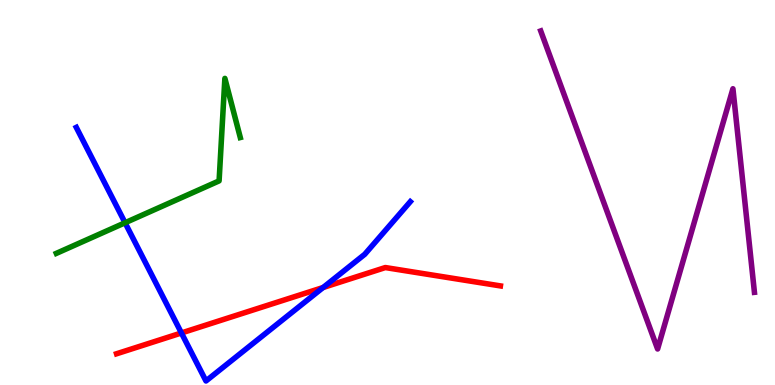[{'lines': ['blue', 'red'], 'intersections': [{'x': 2.34, 'y': 1.35}, {'x': 4.17, 'y': 2.53}]}, {'lines': ['green', 'red'], 'intersections': []}, {'lines': ['purple', 'red'], 'intersections': []}, {'lines': ['blue', 'green'], 'intersections': [{'x': 1.61, 'y': 4.21}]}, {'lines': ['blue', 'purple'], 'intersections': []}, {'lines': ['green', 'purple'], 'intersections': []}]